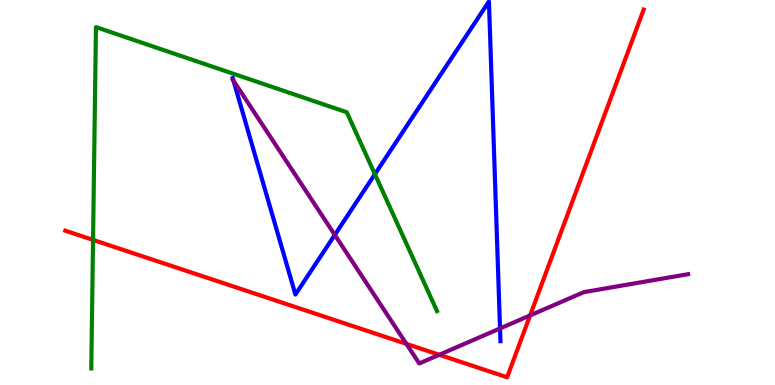[{'lines': ['blue', 'red'], 'intersections': []}, {'lines': ['green', 'red'], 'intersections': [{'x': 1.2, 'y': 3.77}]}, {'lines': ['purple', 'red'], 'intersections': [{'x': 5.24, 'y': 1.07}, {'x': 5.67, 'y': 0.785}, {'x': 6.84, 'y': 1.81}]}, {'lines': ['blue', 'green'], 'intersections': [{'x': 4.84, 'y': 5.48}]}, {'lines': ['blue', 'purple'], 'intersections': [{'x': 3.01, 'y': 7.9}, {'x': 4.32, 'y': 3.9}, {'x': 6.45, 'y': 1.47}]}, {'lines': ['green', 'purple'], 'intersections': []}]